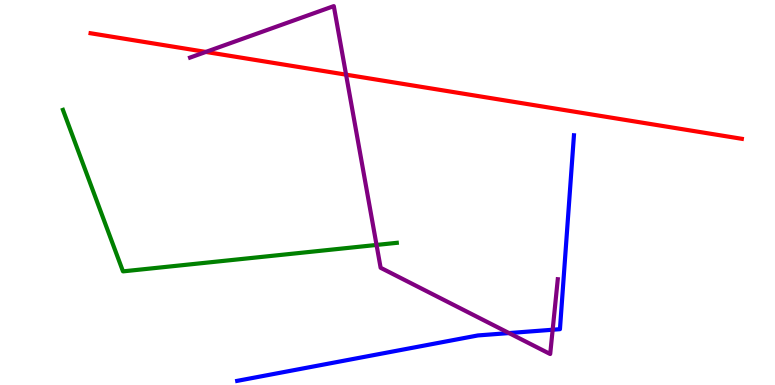[{'lines': ['blue', 'red'], 'intersections': []}, {'lines': ['green', 'red'], 'intersections': []}, {'lines': ['purple', 'red'], 'intersections': [{'x': 2.66, 'y': 8.65}, {'x': 4.47, 'y': 8.06}]}, {'lines': ['blue', 'green'], 'intersections': []}, {'lines': ['blue', 'purple'], 'intersections': [{'x': 6.57, 'y': 1.35}, {'x': 7.13, 'y': 1.44}]}, {'lines': ['green', 'purple'], 'intersections': [{'x': 4.86, 'y': 3.64}]}]